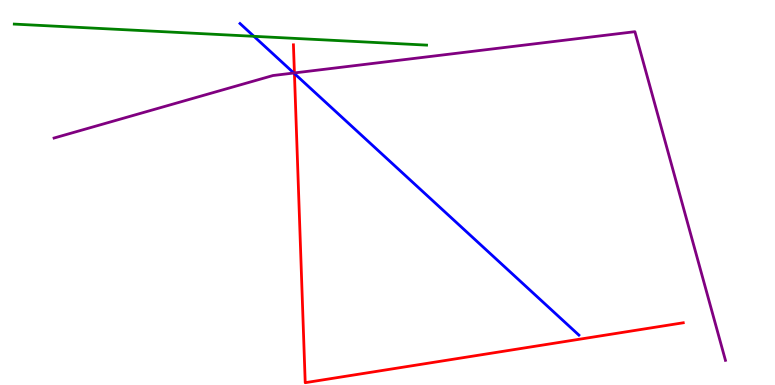[{'lines': ['blue', 'red'], 'intersections': [{'x': 3.8, 'y': 8.09}]}, {'lines': ['green', 'red'], 'intersections': []}, {'lines': ['purple', 'red'], 'intersections': [{'x': 3.8, 'y': 8.11}]}, {'lines': ['blue', 'green'], 'intersections': [{'x': 3.28, 'y': 9.06}]}, {'lines': ['blue', 'purple'], 'intersections': [{'x': 3.79, 'y': 8.1}]}, {'lines': ['green', 'purple'], 'intersections': []}]